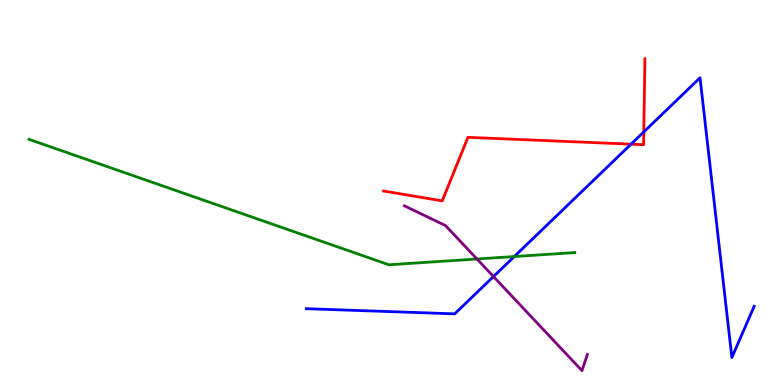[{'lines': ['blue', 'red'], 'intersections': [{'x': 8.14, 'y': 6.26}, {'x': 8.31, 'y': 6.57}]}, {'lines': ['green', 'red'], 'intersections': []}, {'lines': ['purple', 'red'], 'intersections': []}, {'lines': ['blue', 'green'], 'intersections': [{'x': 6.64, 'y': 3.34}]}, {'lines': ['blue', 'purple'], 'intersections': [{'x': 6.37, 'y': 2.82}]}, {'lines': ['green', 'purple'], 'intersections': [{'x': 6.15, 'y': 3.27}]}]